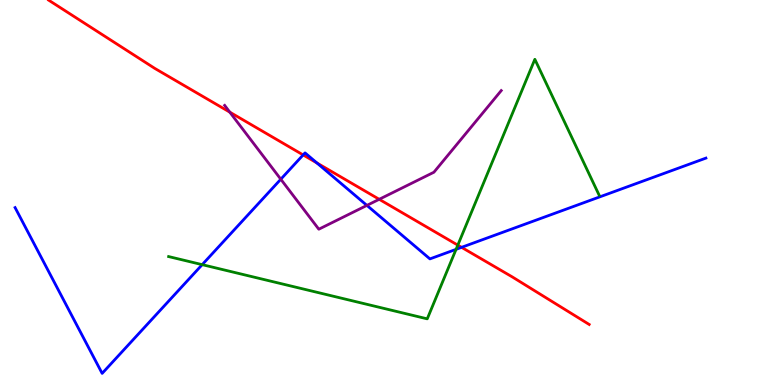[{'lines': ['blue', 'red'], 'intersections': [{'x': 3.91, 'y': 5.98}, {'x': 4.09, 'y': 5.77}, {'x': 5.96, 'y': 3.58}]}, {'lines': ['green', 'red'], 'intersections': [{'x': 5.91, 'y': 3.63}]}, {'lines': ['purple', 'red'], 'intersections': [{'x': 2.96, 'y': 7.09}, {'x': 4.89, 'y': 4.82}]}, {'lines': ['blue', 'green'], 'intersections': [{'x': 2.61, 'y': 3.13}, {'x': 5.88, 'y': 3.52}]}, {'lines': ['blue', 'purple'], 'intersections': [{'x': 3.62, 'y': 5.34}, {'x': 4.73, 'y': 4.66}]}, {'lines': ['green', 'purple'], 'intersections': []}]